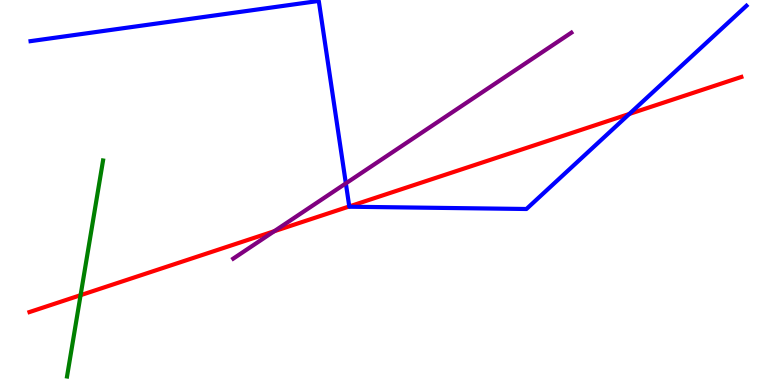[{'lines': ['blue', 'red'], 'intersections': [{'x': 4.51, 'y': 4.64}, {'x': 8.12, 'y': 7.04}]}, {'lines': ['green', 'red'], 'intersections': [{'x': 1.04, 'y': 2.33}]}, {'lines': ['purple', 'red'], 'intersections': [{'x': 3.54, 'y': 3.99}]}, {'lines': ['blue', 'green'], 'intersections': []}, {'lines': ['blue', 'purple'], 'intersections': [{'x': 4.46, 'y': 5.24}]}, {'lines': ['green', 'purple'], 'intersections': []}]